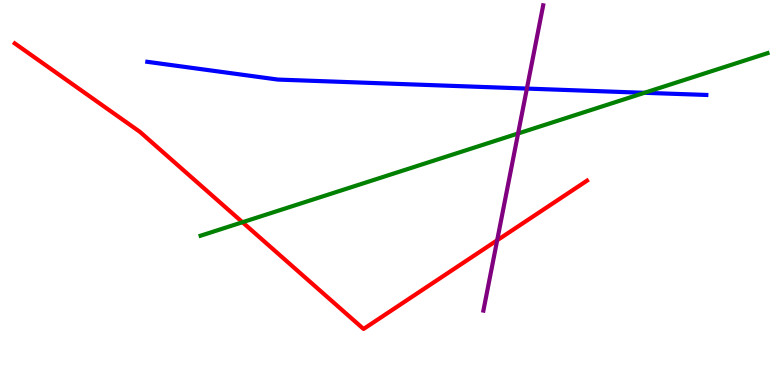[{'lines': ['blue', 'red'], 'intersections': []}, {'lines': ['green', 'red'], 'intersections': [{'x': 3.13, 'y': 4.23}]}, {'lines': ['purple', 'red'], 'intersections': [{'x': 6.42, 'y': 3.76}]}, {'lines': ['blue', 'green'], 'intersections': [{'x': 8.32, 'y': 7.59}]}, {'lines': ['blue', 'purple'], 'intersections': [{'x': 6.8, 'y': 7.7}]}, {'lines': ['green', 'purple'], 'intersections': [{'x': 6.68, 'y': 6.53}]}]